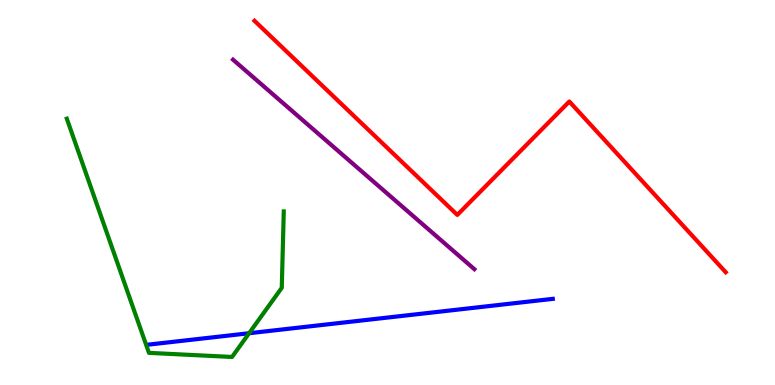[{'lines': ['blue', 'red'], 'intersections': []}, {'lines': ['green', 'red'], 'intersections': []}, {'lines': ['purple', 'red'], 'intersections': []}, {'lines': ['blue', 'green'], 'intersections': [{'x': 3.21, 'y': 1.34}]}, {'lines': ['blue', 'purple'], 'intersections': []}, {'lines': ['green', 'purple'], 'intersections': []}]